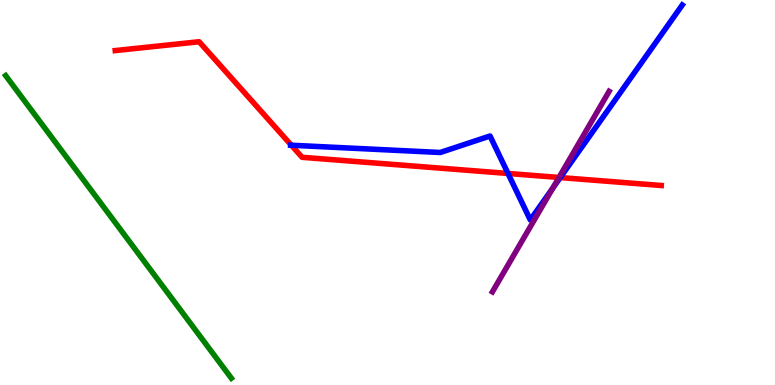[{'lines': ['blue', 'red'], 'intersections': [{'x': 3.76, 'y': 6.23}, {'x': 6.55, 'y': 5.49}, {'x': 7.23, 'y': 5.39}]}, {'lines': ['green', 'red'], 'intersections': []}, {'lines': ['purple', 'red'], 'intersections': [{'x': 7.21, 'y': 5.39}]}, {'lines': ['blue', 'green'], 'intersections': []}, {'lines': ['blue', 'purple'], 'intersections': [{'x': 7.13, 'y': 5.11}]}, {'lines': ['green', 'purple'], 'intersections': []}]